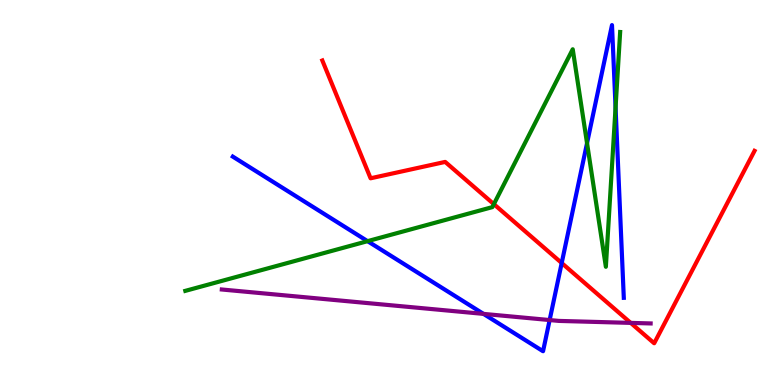[{'lines': ['blue', 'red'], 'intersections': [{'x': 7.25, 'y': 3.17}]}, {'lines': ['green', 'red'], 'intersections': [{'x': 6.37, 'y': 4.7}]}, {'lines': ['purple', 'red'], 'intersections': [{'x': 8.14, 'y': 1.61}]}, {'lines': ['blue', 'green'], 'intersections': [{'x': 4.74, 'y': 3.74}, {'x': 7.57, 'y': 6.28}, {'x': 7.94, 'y': 7.21}]}, {'lines': ['blue', 'purple'], 'intersections': [{'x': 6.24, 'y': 1.85}, {'x': 7.09, 'y': 1.69}]}, {'lines': ['green', 'purple'], 'intersections': []}]